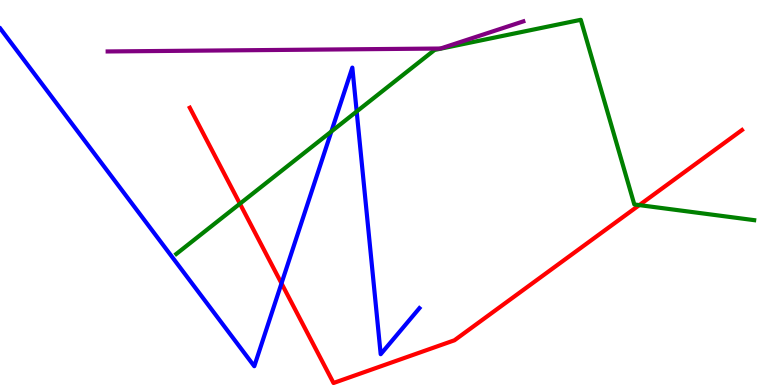[{'lines': ['blue', 'red'], 'intersections': [{'x': 3.63, 'y': 2.64}]}, {'lines': ['green', 'red'], 'intersections': [{'x': 3.1, 'y': 4.71}, {'x': 8.25, 'y': 4.67}]}, {'lines': ['purple', 'red'], 'intersections': []}, {'lines': ['blue', 'green'], 'intersections': [{'x': 4.28, 'y': 6.58}, {'x': 4.6, 'y': 7.1}]}, {'lines': ['blue', 'purple'], 'intersections': []}, {'lines': ['green', 'purple'], 'intersections': []}]